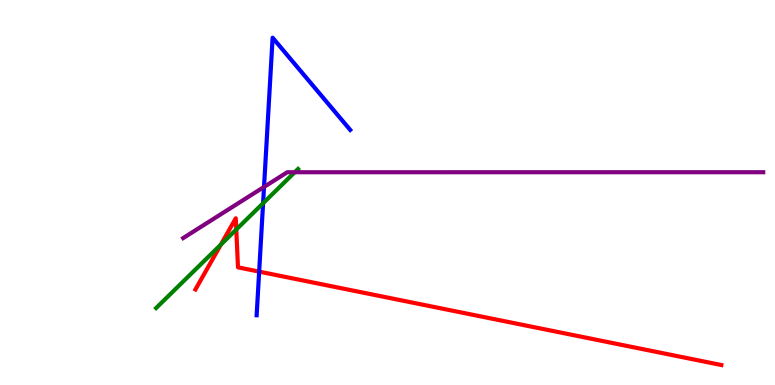[{'lines': ['blue', 'red'], 'intersections': [{'x': 3.34, 'y': 2.94}]}, {'lines': ['green', 'red'], 'intersections': [{'x': 2.85, 'y': 3.65}, {'x': 3.05, 'y': 4.04}]}, {'lines': ['purple', 'red'], 'intersections': []}, {'lines': ['blue', 'green'], 'intersections': [{'x': 3.39, 'y': 4.72}]}, {'lines': ['blue', 'purple'], 'intersections': [{'x': 3.41, 'y': 5.14}]}, {'lines': ['green', 'purple'], 'intersections': [{'x': 3.8, 'y': 5.53}]}]